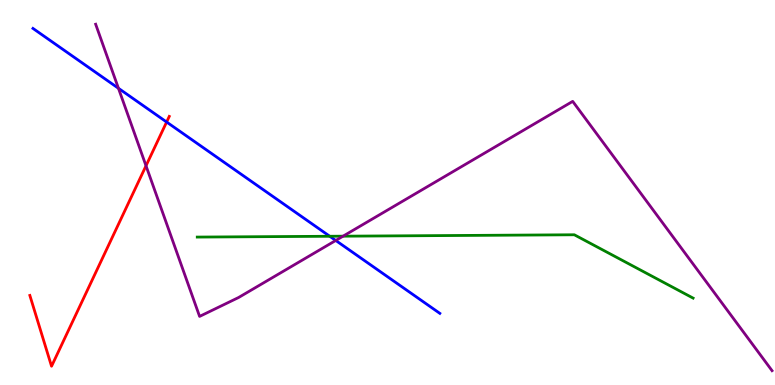[{'lines': ['blue', 'red'], 'intersections': [{'x': 2.15, 'y': 6.83}]}, {'lines': ['green', 'red'], 'intersections': []}, {'lines': ['purple', 'red'], 'intersections': [{'x': 1.88, 'y': 5.69}]}, {'lines': ['blue', 'green'], 'intersections': [{'x': 4.25, 'y': 3.86}]}, {'lines': ['blue', 'purple'], 'intersections': [{'x': 1.53, 'y': 7.71}, {'x': 4.33, 'y': 3.75}]}, {'lines': ['green', 'purple'], 'intersections': [{'x': 4.43, 'y': 3.87}]}]